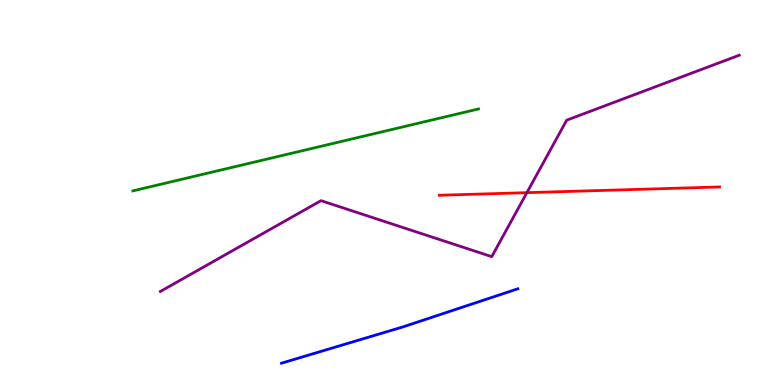[{'lines': ['blue', 'red'], 'intersections': []}, {'lines': ['green', 'red'], 'intersections': []}, {'lines': ['purple', 'red'], 'intersections': [{'x': 6.8, 'y': 5.0}]}, {'lines': ['blue', 'green'], 'intersections': []}, {'lines': ['blue', 'purple'], 'intersections': []}, {'lines': ['green', 'purple'], 'intersections': []}]